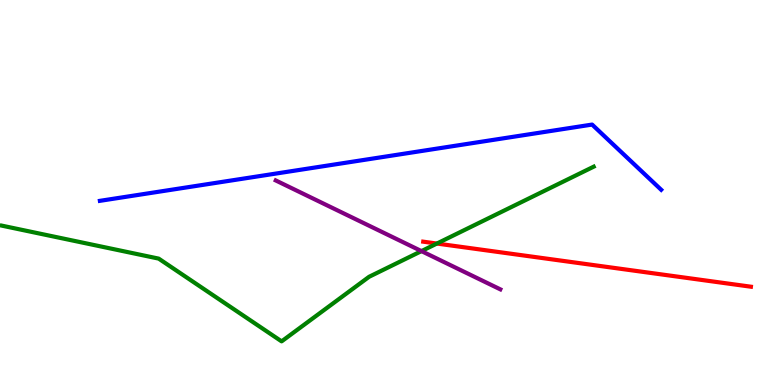[{'lines': ['blue', 'red'], 'intersections': []}, {'lines': ['green', 'red'], 'intersections': [{'x': 5.64, 'y': 3.67}]}, {'lines': ['purple', 'red'], 'intersections': []}, {'lines': ['blue', 'green'], 'intersections': []}, {'lines': ['blue', 'purple'], 'intersections': []}, {'lines': ['green', 'purple'], 'intersections': [{'x': 5.44, 'y': 3.48}]}]